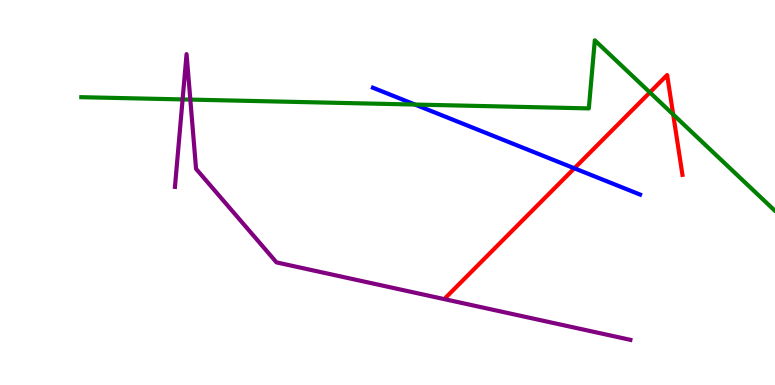[{'lines': ['blue', 'red'], 'intersections': [{'x': 7.41, 'y': 5.63}]}, {'lines': ['green', 'red'], 'intersections': [{'x': 8.39, 'y': 7.6}, {'x': 8.69, 'y': 7.03}]}, {'lines': ['purple', 'red'], 'intersections': []}, {'lines': ['blue', 'green'], 'intersections': [{'x': 5.35, 'y': 7.28}]}, {'lines': ['blue', 'purple'], 'intersections': []}, {'lines': ['green', 'purple'], 'intersections': [{'x': 2.36, 'y': 7.42}, {'x': 2.46, 'y': 7.41}]}]